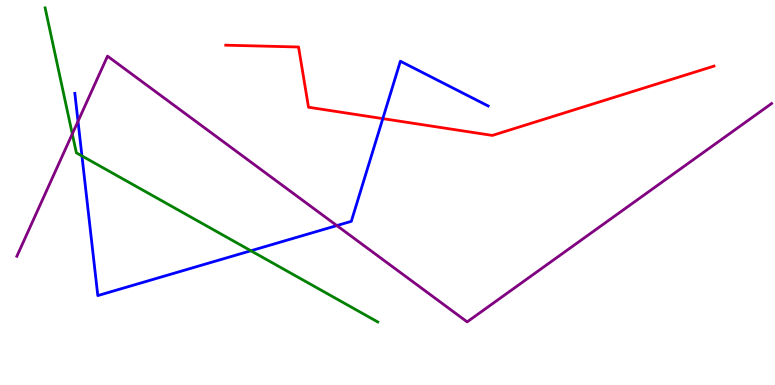[{'lines': ['blue', 'red'], 'intersections': [{'x': 4.94, 'y': 6.92}]}, {'lines': ['green', 'red'], 'intersections': []}, {'lines': ['purple', 'red'], 'intersections': []}, {'lines': ['blue', 'green'], 'intersections': [{'x': 1.06, 'y': 5.95}, {'x': 3.24, 'y': 3.49}]}, {'lines': ['blue', 'purple'], 'intersections': [{'x': 1.01, 'y': 6.85}, {'x': 4.35, 'y': 4.14}]}, {'lines': ['green', 'purple'], 'intersections': [{'x': 0.933, 'y': 6.52}]}]